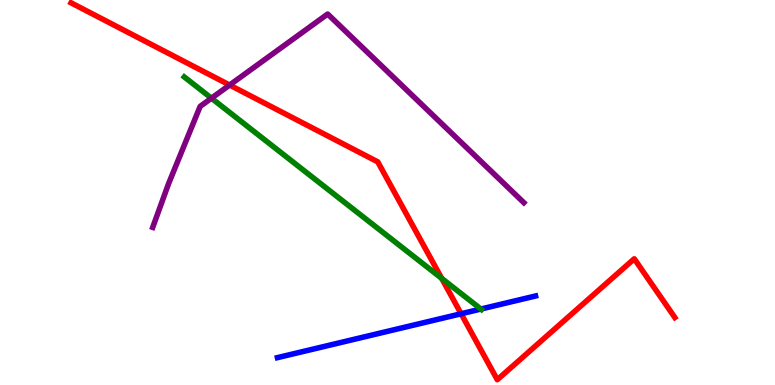[{'lines': ['blue', 'red'], 'intersections': [{'x': 5.95, 'y': 1.85}]}, {'lines': ['green', 'red'], 'intersections': [{'x': 5.7, 'y': 2.77}]}, {'lines': ['purple', 'red'], 'intersections': [{'x': 2.96, 'y': 7.79}]}, {'lines': ['blue', 'green'], 'intersections': [{'x': 6.2, 'y': 1.97}]}, {'lines': ['blue', 'purple'], 'intersections': []}, {'lines': ['green', 'purple'], 'intersections': [{'x': 2.73, 'y': 7.45}]}]